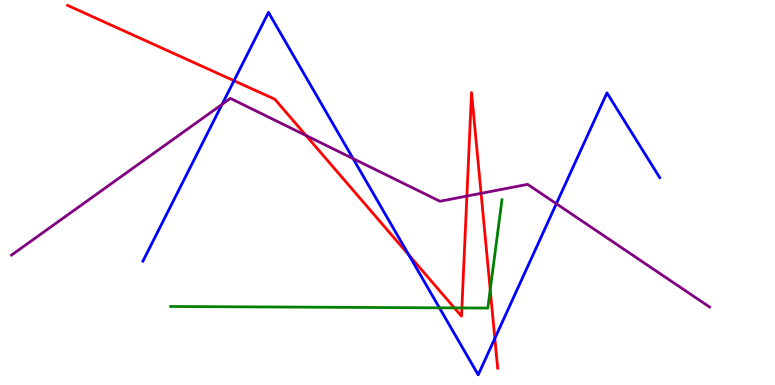[{'lines': ['blue', 'red'], 'intersections': [{'x': 3.02, 'y': 7.9}, {'x': 5.28, 'y': 3.38}, {'x': 6.38, 'y': 1.21}]}, {'lines': ['green', 'red'], 'intersections': [{'x': 5.86, 'y': 2.0}, {'x': 5.96, 'y': 2.0}, {'x': 6.33, 'y': 2.47}]}, {'lines': ['purple', 'red'], 'intersections': [{'x': 3.95, 'y': 6.48}, {'x': 6.02, 'y': 4.91}, {'x': 6.21, 'y': 4.98}]}, {'lines': ['blue', 'green'], 'intersections': [{'x': 5.67, 'y': 2.0}]}, {'lines': ['blue', 'purple'], 'intersections': [{'x': 2.87, 'y': 7.29}, {'x': 4.56, 'y': 5.88}, {'x': 7.18, 'y': 4.71}]}, {'lines': ['green', 'purple'], 'intersections': []}]